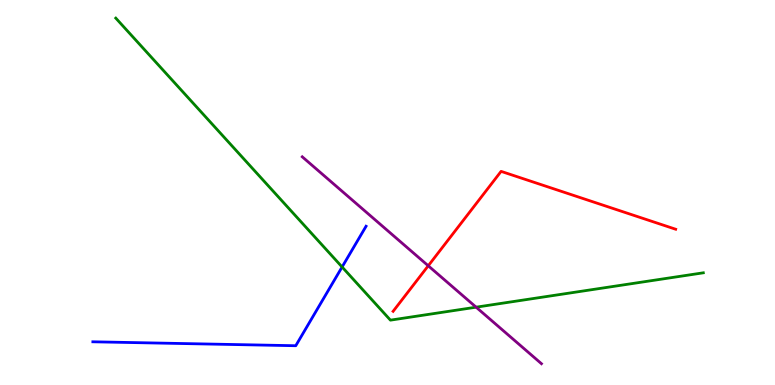[{'lines': ['blue', 'red'], 'intersections': []}, {'lines': ['green', 'red'], 'intersections': []}, {'lines': ['purple', 'red'], 'intersections': [{'x': 5.53, 'y': 3.1}]}, {'lines': ['blue', 'green'], 'intersections': [{'x': 4.41, 'y': 3.07}]}, {'lines': ['blue', 'purple'], 'intersections': []}, {'lines': ['green', 'purple'], 'intersections': [{'x': 6.14, 'y': 2.02}]}]